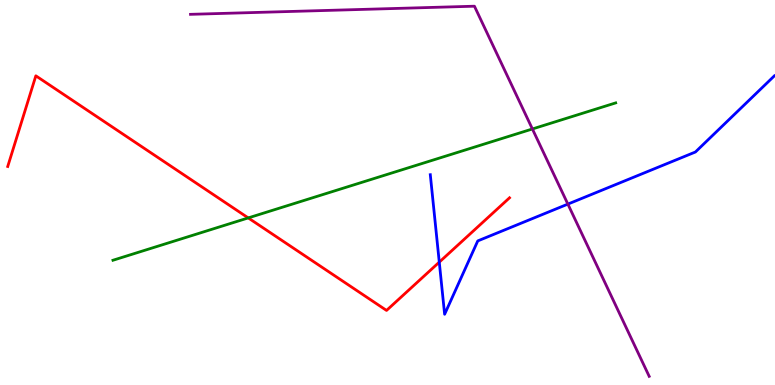[{'lines': ['blue', 'red'], 'intersections': [{'x': 5.67, 'y': 3.19}]}, {'lines': ['green', 'red'], 'intersections': [{'x': 3.2, 'y': 4.34}]}, {'lines': ['purple', 'red'], 'intersections': []}, {'lines': ['blue', 'green'], 'intersections': []}, {'lines': ['blue', 'purple'], 'intersections': [{'x': 7.33, 'y': 4.7}]}, {'lines': ['green', 'purple'], 'intersections': [{'x': 6.87, 'y': 6.65}]}]